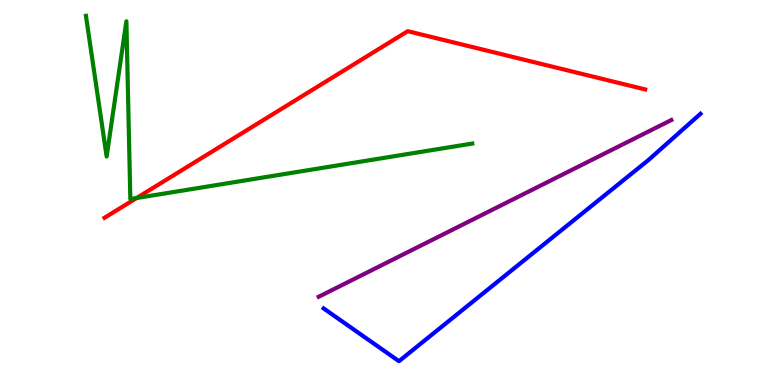[{'lines': ['blue', 'red'], 'intersections': []}, {'lines': ['green', 'red'], 'intersections': [{'x': 1.76, 'y': 4.86}]}, {'lines': ['purple', 'red'], 'intersections': []}, {'lines': ['blue', 'green'], 'intersections': []}, {'lines': ['blue', 'purple'], 'intersections': []}, {'lines': ['green', 'purple'], 'intersections': []}]